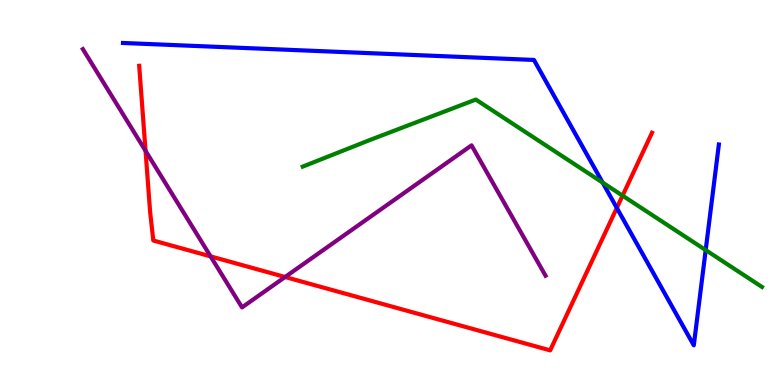[{'lines': ['blue', 'red'], 'intersections': [{'x': 7.96, 'y': 4.6}]}, {'lines': ['green', 'red'], 'intersections': [{'x': 8.03, 'y': 4.92}]}, {'lines': ['purple', 'red'], 'intersections': [{'x': 1.88, 'y': 6.08}, {'x': 2.72, 'y': 3.34}, {'x': 3.68, 'y': 2.81}]}, {'lines': ['blue', 'green'], 'intersections': [{'x': 7.78, 'y': 5.26}, {'x': 9.11, 'y': 3.5}]}, {'lines': ['blue', 'purple'], 'intersections': []}, {'lines': ['green', 'purple'], 'intersections': []}]